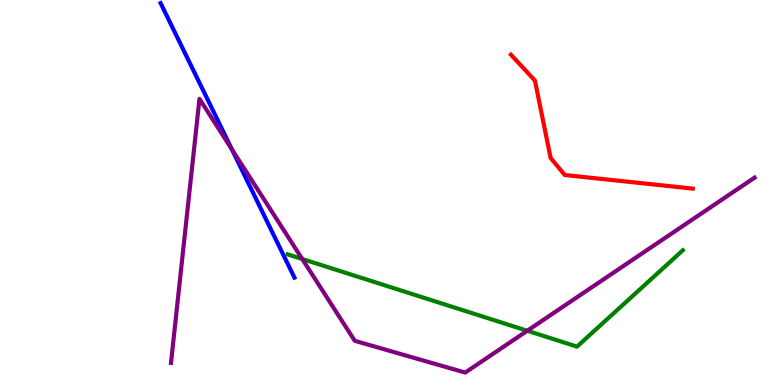[{'lines': ['blue', 'red'], 'intersections': []}, {'lines': ['green', 'red'], 'intersections': []}, {'lines': ['purple', 'red'], 'intersections': []}, {'lines': ['blue', 'green'], 'intersections': []}, {'lines': ['blue', 'purple'], 'intersections': [{'x': 2.99, 'y': 6.12}]}, {'lines': ['green', 'purple'], 'intersections': [{'x': 3.9, 'y': 3.27}, {'x': 6.8, 'y': 1.41}]}]